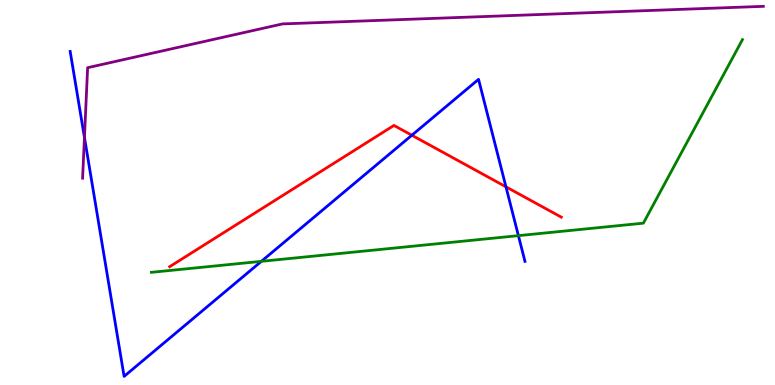[{'lines': ['blue', 'red'], 'intersections': [{'x': 5.31, 'y': 6.49}, {'x': 6.53, 'y': 5.15}]}, {'lines': ['green', 'red'], 'intersections': []}, {'lines': ['purple', 'red'], 'intersections': []}, {'lines': ['blue', 'green'], 'intersections': [{'x': 3.37, 'y': 3.21}, {'x': 6.69, 'y': 3.88}]}, {'lines': ['blue', 'purple'], 'intersections': [{'x': 1.09, 'y': 6.43}]}, {'lines': ['green', 'purple'], 'intersections': []}]